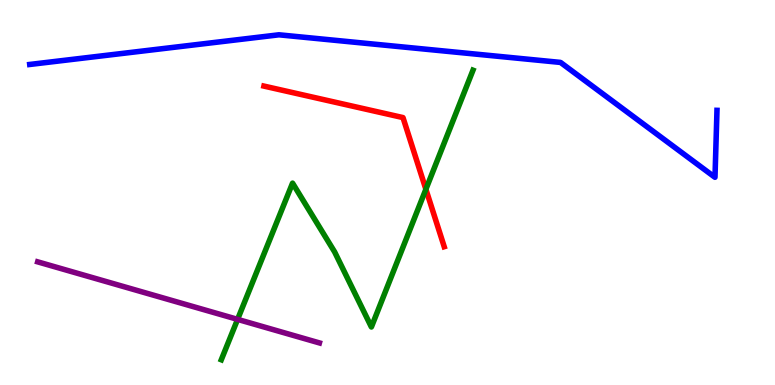[{'lines': ['blue', 'red'], 'intersections': []}, {'lines': ['green', 'red'], 'intersections': [{'x': 5.5, 'y': 5.08}]}, {'lines': ['purple', 'red'], 'intersections': []}, {'lines': ['blue', 'green'], 'intersections': []}, {'lines': ['blue', 'purple'], 'intersections': []}, {'lines': ['green', 'purple'], 'intersections': [{'x': 3.07, 'y': 1.7}]}]